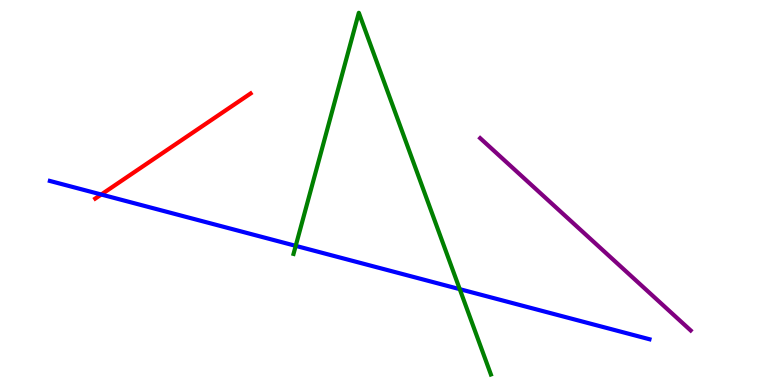[{'lines': ['blue', 'red'], 'intersections': [{'x': 1.31, 'y': 4.95}]}, {'lines': ['green', 'red'], 'intersections': []}, {'lines': ['purple', 'red'], 'intersections': []}, {'lines': ['blue', 'green'], 'intersections': [{'x': 3.82, 'y': 3.61}, {'x': 5.93, 'y': 2.49}]}, {'lines': ['blue', 'purple'], 'intersections': []}, {'lines': ['green', 'purple'], 'intersections': []}]